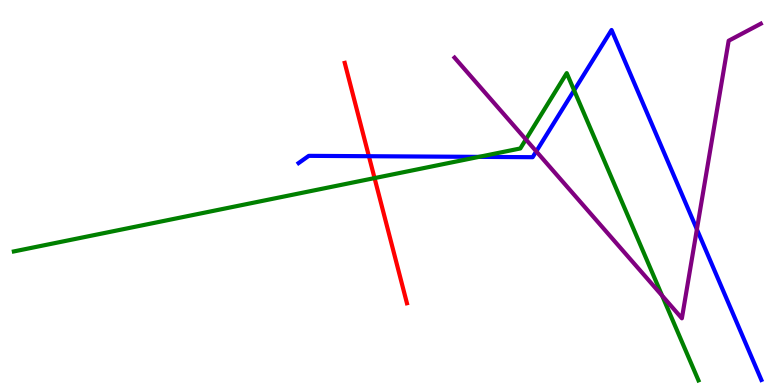[{'lines': ['blue', 'red'], 'intersections': [{'x': 4.76, 'y': 5.94}]}, {'lines': ['green', 'red'], 'intersections': [{'x': 4.83, 'y': 5.37}]}, {'lines': ['purple', 'red'], 'intersections': []}, {'lines': ['blue', 'green'], 'intersections': [{'x': 6.18, 'y': 5.93}, {'x': 7.41, 'y': 7.65}]}, {'lines': ['blue', 'purple'], 'intersections': [{'x': 6.92, 'y': 6.07}, {'x': 8.99, 'y': 4.04}]}, {'lines': ['green', 'purple'], 'intersections': [{'x': 6.79, 'y': 6.38}, {'x': 8.54, 'y': 2.32}]}]